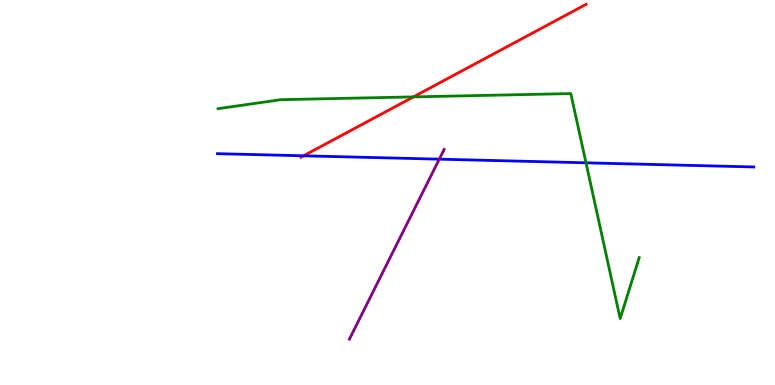[{'lines': ['blue', 'red'], 'intersections': [{'x': 3.92, 'y': 5.95}]}, {'lines': ['green', 'red'], 'intersections': [{'x': 5.33, 'y': 7.48}]}, {'lines': ['purple', 'red'], 'intersections': []}, {'lines': ['blue', 'green'], 'intersections': [{'x': 7.56, 'y': 5.77}]}, {'lines': ['blue', 'purple'], 'intersections': [{'x': 5.67, 'y': 5.87}]}, {'lines': ['green', 'purple'], 'intersections': []}]